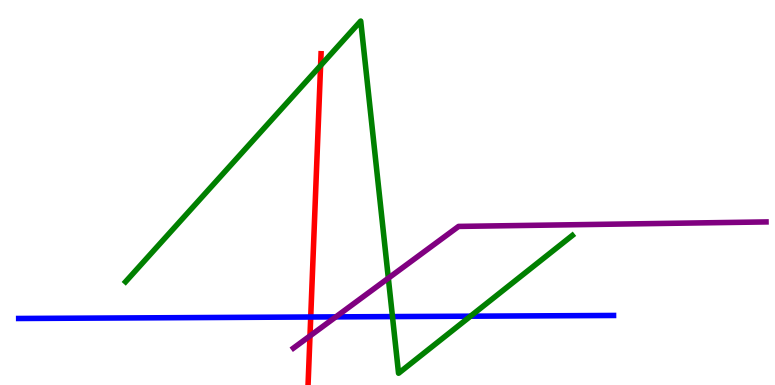[{'lines': ['blue', 'red'], 'intersections': [{'x': 4.01, 'y': 1.77}]}, {'lines': ['green', 'red'], 'intersections': [{'x': 4.14, 'y': 8.3}]}, {'lines': ['purple', 'red'], 'intersections': [{'x': 4.0, 'y': 1.27}]}, {'lines': ['blue', 'green'], 'intersections': [{'x': 5.06, 'y': 1.78}, {'x': 6.07, 'y': 1.79}]}, {'lines': ['blue', 'purple'], 'intersections': [{'x': 4.33, 'y': 1.77}]}, {'lines': ['green', 'purple'], 'intersections': [{'x': 5.01, 'y': 2.77}]}]